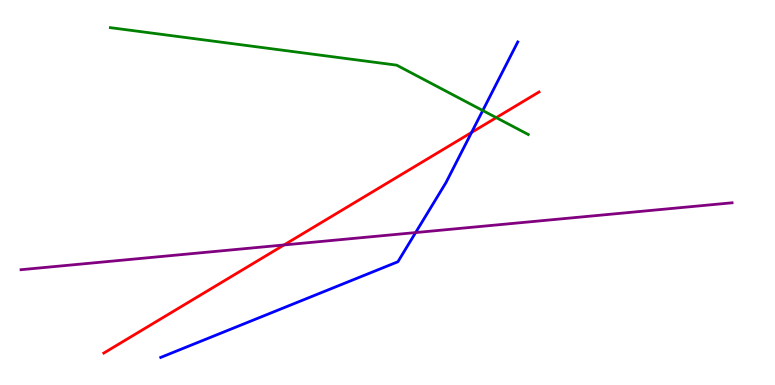[{'lines': ['blue', 'red'], 'intersections': [{'x': 6.08, 'y': 6.56}]}, {'lines': ['green', 'red'], 'intersections': [{'x': 6.4, 'y': 6.94}]}, {'lines': ['purple', 'red'], 'intersections': [{'x': 3.66, 'y': 3.64}]}, {'lines': ['blue', 'green'], 'intersections': [{'x': 6.23, 'y': 7.13}]}, {'lines': ['blue', 'purple'], 'intersections': [{'x': 5.36, 'y': 3.96}]}, {'lines': ['green', 'purple'], 'intersections': []}]